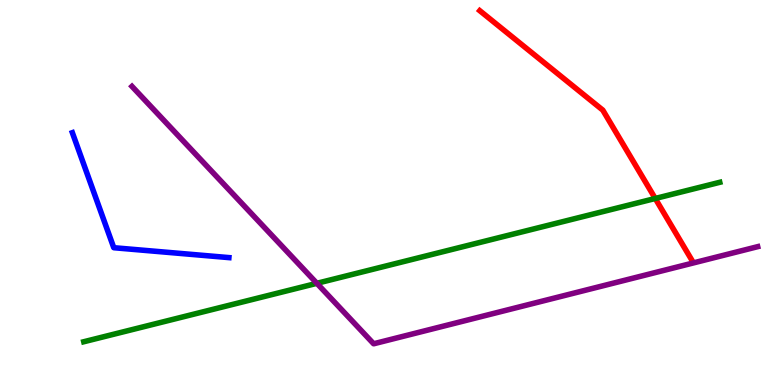[{'lines': ['blue', 'red'], 'intersections': []}, {'lines': ['green', 'red'], 'intersections': [{'x': 8.45, 'y': 4.84}]}, {'lines': ['purple', 'red'], 'intersections': []}, {'lines': ['blue', 'green'], 'intersections': []}, {'lines': ['blue', 'purple'], 'intersections': []}, {'lines': ['green', 'purple'], 'intersections': [{'x': 4.09, 'y': 2.64}]}]